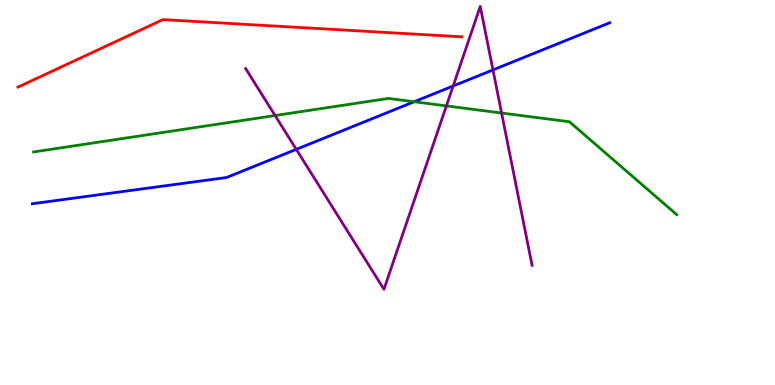[{'lines': ['blue', 'red'], 'intersections': []}, {'lines': ['green', 'red'], 'intersections': []}, {'lines': ['purple', 'red'], 'intersections': []}, {'lines': ['blue', 'green'], 'intersections': [{'x': 5.34, 'y': 7.36}]}, {'lines': ['blue', 'purple'], 'intersections': [{'x': 3.82, 'y': 6.12}, {'x': 5.85, 'y': 7.77}, {'x': 6.36, 'y': 8.18}]}, {'lines': ['green', 'purple'], 'intersections': [{'x': 3.55, 'y': 7.0}, {'x': 5.76, 'y': 7.25}, {'x': 6.47, 'y': 7.06}]}]